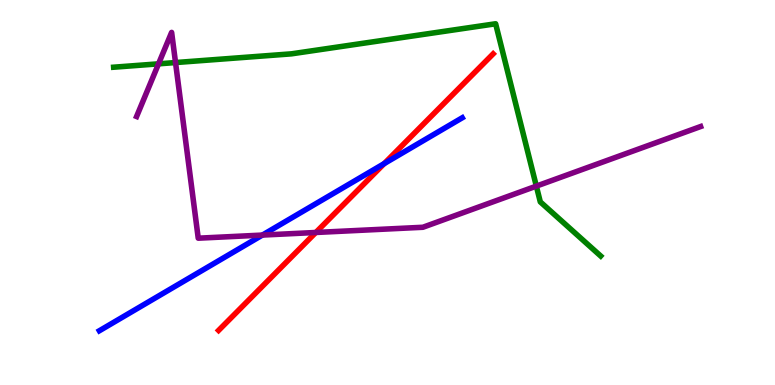[{'lines': ['blue', 'red'], 'intersections': [{'x': 4.96, 'y': 5.75}]}, {'lines': ['green', 'red'], 'intersections': []}, {'lines': ['purple', 'red'], 'intersections': [{'x': 4.08, 'y': 3.96}]}, {'lines': ['blue', 'green'], 'intersections': []}, {'lines': ['blue', 'purple'], 'intersections': [{'x': 3.39, 'y': 3.89}]}, {'lines': ['green', 'purple'], 'intersections': [{'x': 2.05, 'y': 8.34}, {'x': 2.26, 'y': 8.38}, {'x': 6.92, 'y': 5.17}]}]